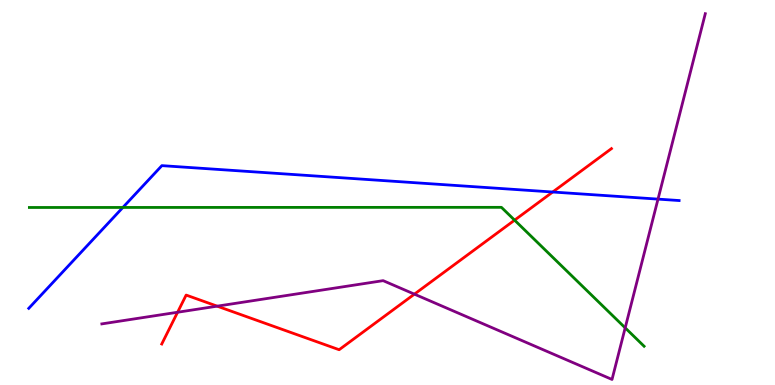[{'lines': ['blue', 'red'], 'intersections': [{'x': 7.13, 'y': 5.01}]}, {'lines': ['green', 'red'], 'intersections': [{'x': 6.64, 'y': 4.28}]}, {'lines': ['purple', 'red'], 'intersections': [{'x': 2.29, 'y': 1.89}, {'x': 2.8, 'y': 2.05}, {'x': 5.35, 'y': 2.36}]}, {'lines': ['blue', 'green'], 'intersections': [{'x': 1.59, 'y': 4.61}]}, {'lines': ['blue', 'purple'], 'intersections': [{'x': 8.49, 'y': 4.83}]}, {'lines': ['green', 'purple'], 'intersections': [{'x': 8.07, 'y': 1.48}]}]